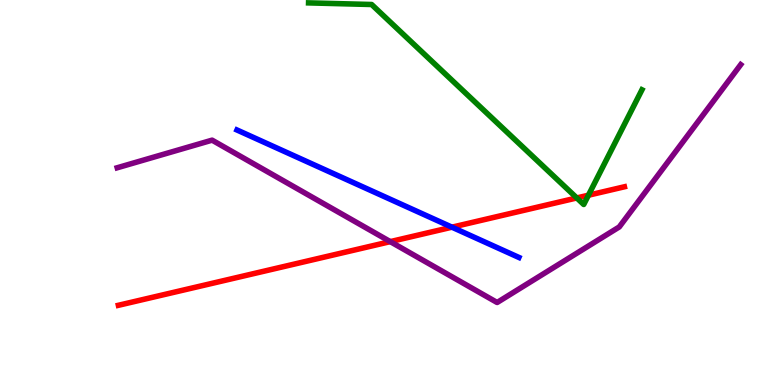[{'lines': ['blue', 'red'], 'intersections': [{'x': 5.83, 'y': 4.1}]}, {'lines': ['green', 'red'], 'intersections': [{'x': 7.44, 'y': 4.86}, {'x': 7.59, 'y': 4.93}]}, {'lines': ['purple', 'red'], 'intersections': [{'x': 5.04, 'y': 3.72}]}, {'lines': ['blue', 'green'], 'intersections': []}, {'lines': ['blue', 'purple'], 'intersections': []}, {'lines': ['green', 'purple'], 'intersections': []}]